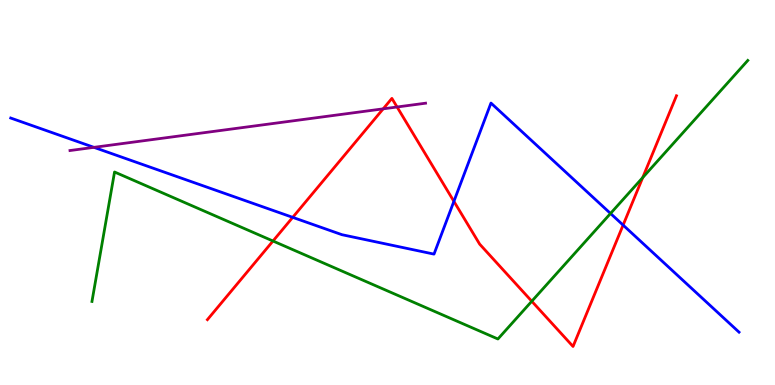[{'lines': ['blue', 'red'], 'intersections': [{'x': 3.78, 'y': 4.35}, {'x': 5.86, 'y': 4.77}, {'x': 8.04, 'y': 4.15}]}, {'lines': ['green', 'red'], 'intersections': [{'x': 3.52, 'y': 3.74}, {'x': 6.86, 'y': 2.18}, {'x': 8.29, 'y': 5.39}]}, {'lines': ['purple', 'red'], 'intersections': [{'x': 4.94, 'y': 7.17}, {'x': 5.12, 'y': 7.22}]}, {'lines': ['blue', 'green'], 'intersections': [{'x': 7.88, 'y': 4.46}]}, {'lines': ['blue', 'purple'], 'intersections': [{'x': 1.21, 'y': 6.17}]}, {'lines': ['green', 'purple'], 'intersections': []}]